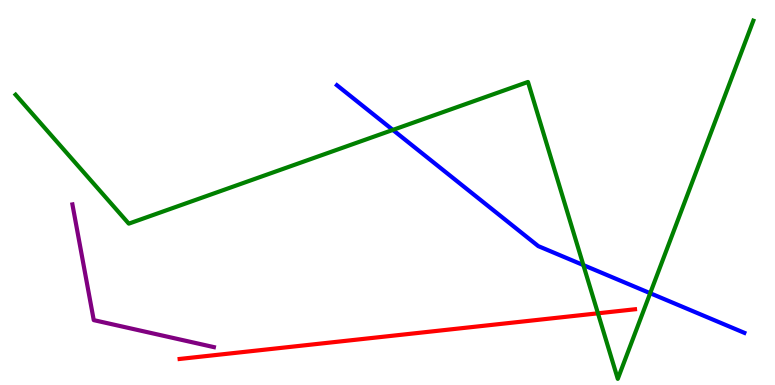[{'lines': ['blue', 'red'], 'intersections': []}, {'lines': ['green', 'red'], 'intersections': [{'x': 7.72, 'y': 1.86}]}, {'lines': ['purple', 'red'], 'intersections': []}, {'lines': ['blue', 'green'], 'intersections': [{'x': 5.07, 'y': 6.63}, {'x': 7.53, 'y': 3.11}, {'x': 8.39, 'y': 2.38}]}, {'lines': ['blue', 'purple'], 'intersections': []}, {'lines': ['green', 'purple'], 'intersections': []}]